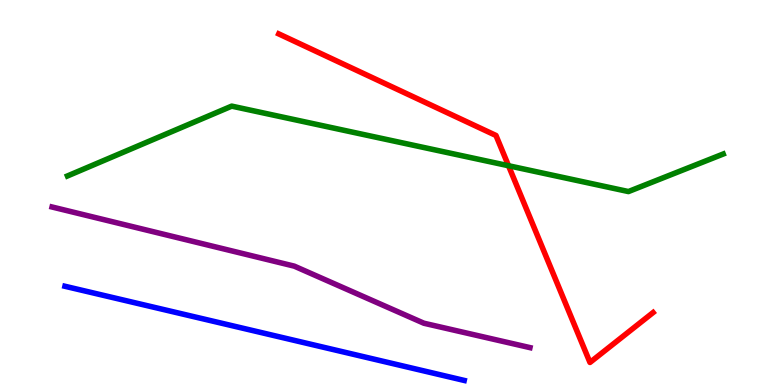[{'lines': ['blue', 'red'], 'intersections': []}, {'lines': ['green', 'red'], 'intersections': [{'x': 6.56, 'y': 5.7}]}, {'lines': ['purple', 'red'], 'intersections': []}, {'lines': ['blue', 'green'], 'intersections': []}, {'lines': ['blue', 'purple'], 'intersections': []}, {'lines': ['green', 'purple'], 'intersections': []}]